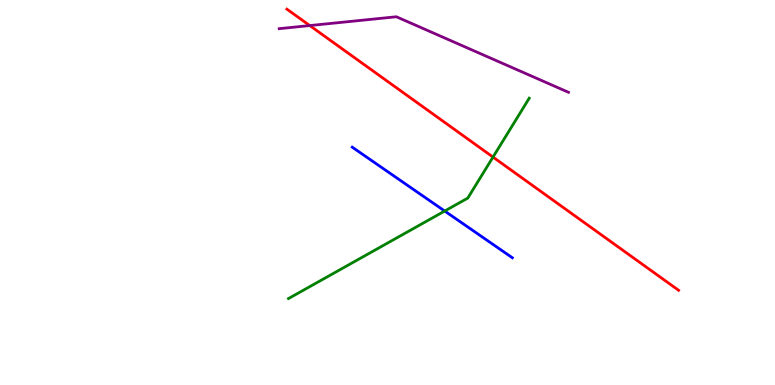[{'lines': ['blue', 'red'], 'intersections': []}, {'lines': ['green', 'red'], 'intersections': [{'x': 6.36, 'y': 5.92}]}, {'lines': ['purple', 'red'], 'intersections': [{'x': 4.0, 'y': 9.34}]}, {'lines': ['blue', 'green'], 'intersections': [{'x': 5.74, 'y': 4.52}]}, {'lines': ['blue', 'purple'], 'intersections': []}, {'lines': ['green', 'purple'], 'intersections': []}]